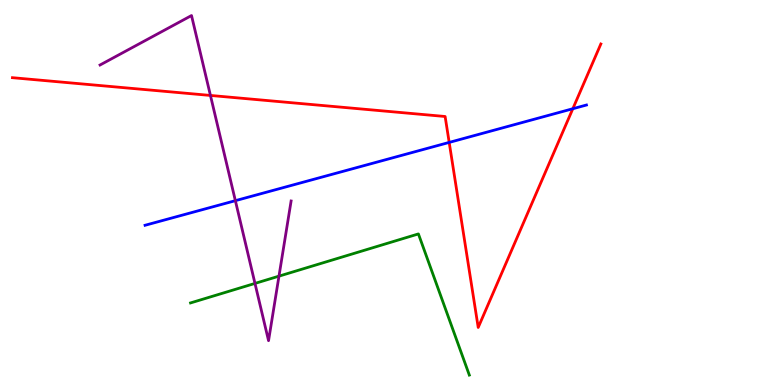[{'lines': ['blue', 'red'], 'intersections': [{'x': 5.8, 'y': 6.3}, {'x': 7.39, 'y': 7.18}]}, {'lines': ['green', 'red'], 'intersections': []}, {'lines': ['purple', 'red'], 'intersections': [{'x': 2.72, 'y': 7.52}]}, {'lines': ['blue', 'green'], 'intersections': []}, {'lines': ['blue', 'purple'], 'intersections': [{'x': 3.04, 'y': 4.79}]}, {'lines': ['green', 'purple'], 'intersections': [{'x': 3.29, 'y': 2.64}, {'x': 3.6, 'y': 2.83}]}]